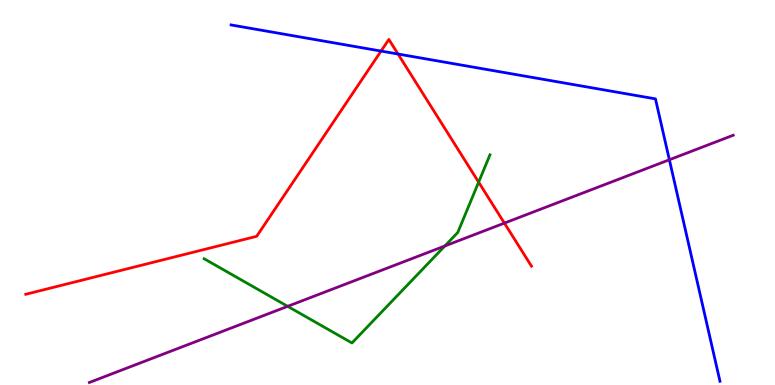[{'lines': ['blue', 'red'], 'intersections': [{'x': 4.92, 'y': 8.67}, {'x': 5.14, 'y': 8.6}]}, {'lines': ['green', 'red'], 'intersections': [{'x': 6.18, 'y': 5.27}]}, {'lines': ['purple', 'red'], 'intersections': [{'x': 6.51, 'y': 4.2}]}, {'lines': ['blue', 'green'], 'intersections': []}, {'lines': ['blue', 'purple'], 'intersections': [{'x': 8.64, 'y': 5.85}]}, {'lines': ['green', 'purple'], 'intersections': [{'x': 3.71, 'y': 2.04}, {'x': 5.74, 'y': 3.61}]}]